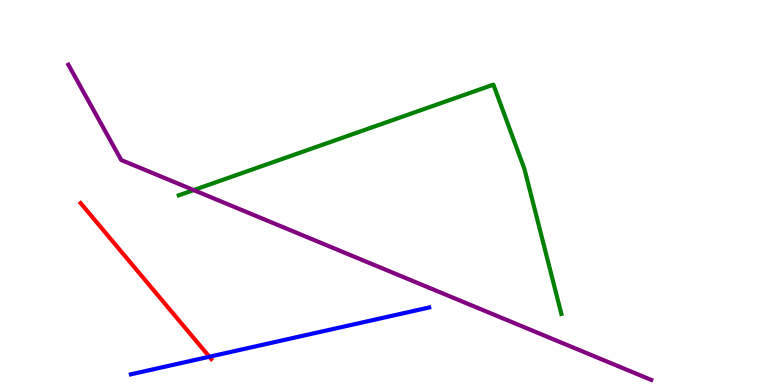[{'lines': ['blue', 'red'], 'intersections': [{'x': 2.7, 'y': 0.734}]}, {'lines': ['green', 'red'], 'intersections': []}, {'lines': ['purple', 'red'], 'intersections': []}, {'lines': ['blue', 'green'], 'intersections': []}, {'lines': ['blue', 'purple'], 'intersections': []}, {'lines': ['green', 'purple'], 'intersections': [{'x': 2.5, 'y': 5.06}]}]